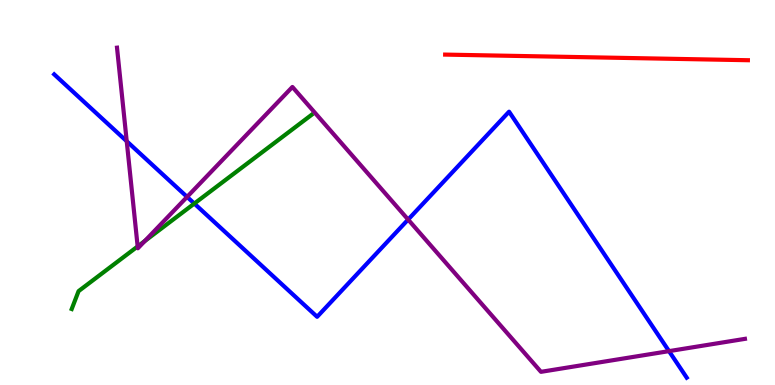[{'lines': ['blue', 'red'], 'intersections': []}, {'lines': ['green', 'red'], 'intersections': []}, {'lines': ['purple', 'red'], 'intersections': []}, {'lines': ['blue', 'green'], 'intersections': [{'x': 2.51, 'y': 4.71}]}, {'lines': ['blue', 'purple'], 'intersections': [{'x': 1.64, 'y': 6.33}, {'x': 2.41, 'y': 4.89}, {'x': 5.27, 'y': 4.3}, {'x': 8.63, 'y': 0.88}]}, {'lines': ['green', 'purple'], 'intersections': [{'x': 1.78, 'y': 3.6}, {'x': 1.87, 'y': 3.74}]}]